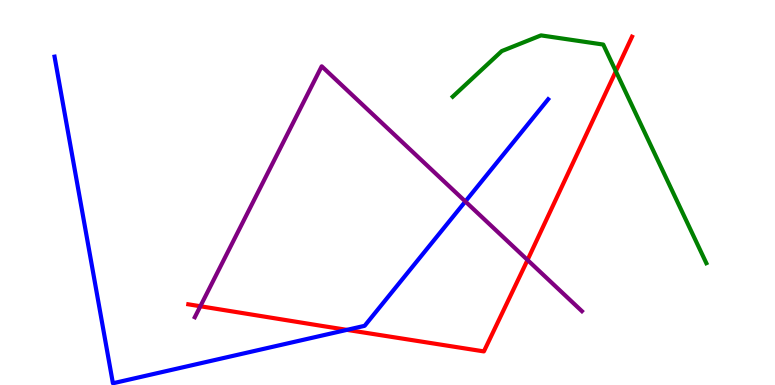[{'lines': ['blue', 'red'], 'intersections': [{'x': 4.48, 'y': 1.43}]}, {'lines': ['green', 'red'], 'intersections': [{'x': 7.95, 'y': 8.15}]}, {'lines': ['purple', 'red'], 'intersections': [{'x': 2.59, 'y': 2.05}, {'x': 6.81, 'y': 3.25}]}, {'lines': ['blue', 'green'], 'intersections': []}, {'lines': ['blue', 'purple'], 'intersections': [{'x': 6.0, 'y': 4.77}]}, {'lines': ['green', 'purple'], 'intersections': []}]